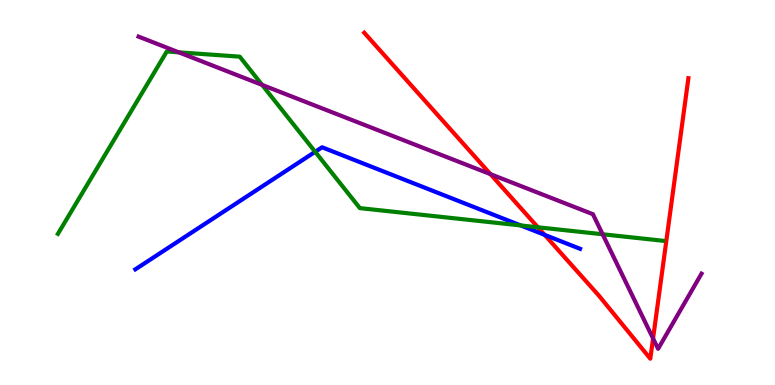[{'lines': ['blue', 'red'], 'intersections': [{'x': 7.03, 'y': 3.9}]}, {'lines': ['green', 'red'], 'intersections': [{'x': 6.94, 'y': 4.1}]}, {'lines': ['purple', 'red'], 'intersections': [{'x': 6.33, 'y': 5.48}, {'x': 8.43, 'y': 1.21}]}, {'lines': ['blue', 'green'], 'intersections': [{'x': 4.07, 'y': 6.06}, {'x': 6.72, 'y': 4.14}]}, {'lines': ['blue', 'purple'], 'intersections': []}, {'lines': ['green', 'purple'], 'intersections': [{'x': 2.31, 'y': 8.64}, {'x': 3.38, 'y': 7.79}, {'x': 7.78, 'y': 3.92}]}]